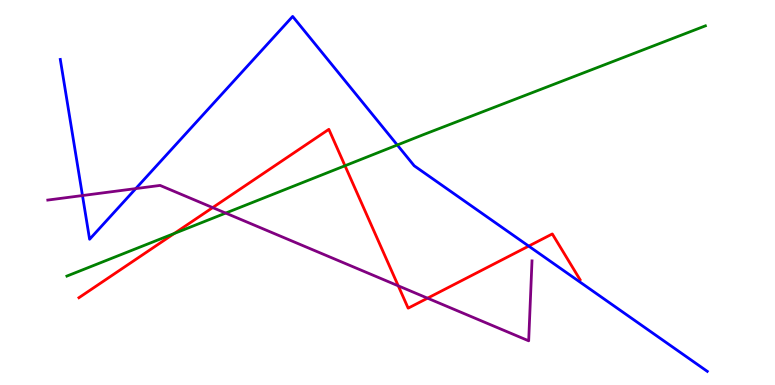[{'lines': ['blue', 'red'], 'intersections': [{'x': 6.82, 'y': 3.61}]}, {'lines': ['green', 'red'], 'intersections': [{'x': 2.25, 'y': 3.94}, {'x': 4.45, 'y': 5.69}]}, {'lines': ['purple', 'red'], 'intersections': [{'x': 2.74, 'y': 4.61}, {'x': 5.14, 'y': 2.58}, {'x': 5.52, 'y': 2.26}]}, {'lines': ['blue', 'green'], 'intersections': [{'x': 5.13, 'y': 6.23}]}, {'lines': ['blue', 'purple'], 'intersections': [{'x': 1.06, 'y': 4.92}, {'x': 1.75, 'y': 5.1}]}, {'lines': ['green', 'purple'], 'intersections': [{'x': 2.91, 'y': 4.47}]}]